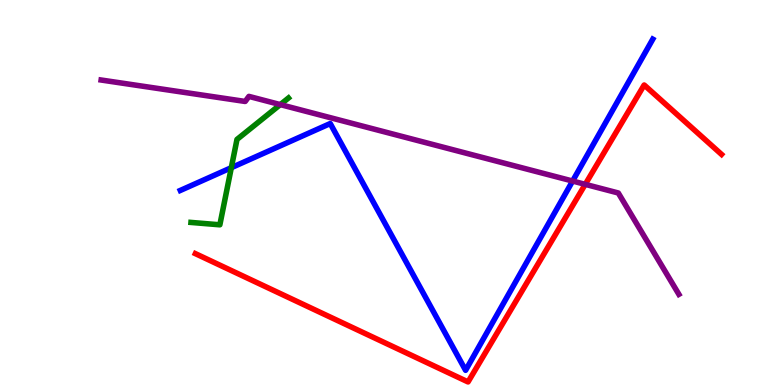[{'lines': ['blue', 'red'], 'intersections': []}, {'lines': ['green', 'red'], 'intersections': []}, {'lines': ['purple', 'red'], 'intersections': [{'x': 7.55, 'y': 5.21}]}, {'lines': ['blue', 'green'], 'intersections': [{'x': 2.98, 'y': 5.64}]}, {'lines': ['blue', 'purple'], 'intersections': [{'x': 7.39, 'y': 5.3}]}, {'lines': ['green', 'purple'], 'intersections': [{'x': 3.62, 'y': 7.28}]}]